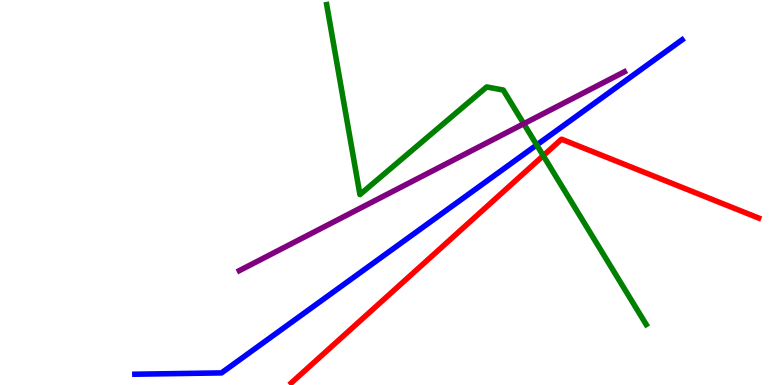[{'lines': ['blue', 'red'], 'intersections': []}, {'lines': ['green', 'red'], 'intersections': [{'x': 7.01, 'y': 5.96}]}, {'lines': ['purple', 'red'], 'intersections': []}, {'lines': ['blue', 'green'], 'intersections': [{'x': 6.93, 'y': 6.24}]}, {'lines': ['blue', 'purple'], 'intersections': []}, {'lines': ['green', 'purple'], 'intersections': [{'x': 6.76, 'y': 6.79}]}]